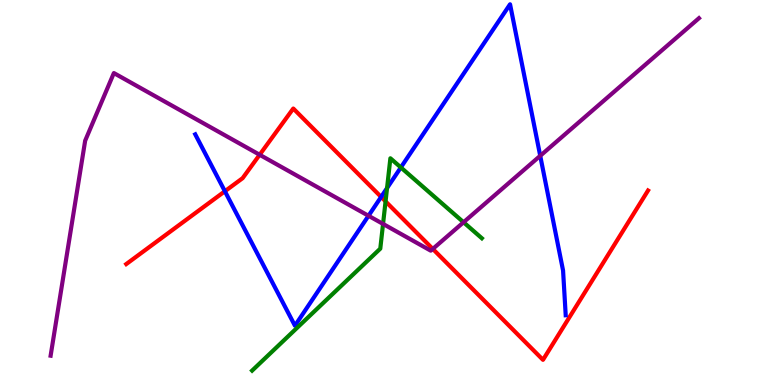[{'lines': ['blue', 'red'], 'intersections': [{'x': 2.9, 'y': 5.03}, {'x': 4.92, 'y': 4.88}]}, {'lines': ['green', 'red'], 'intersections': [{'x': 4.98, 'y': 4.77}]}, {'lines': ['purple', 'red'], 'intersections': [{'x': 3.35, 'y': 5.98}, {'x': 5.58, 'y': 3.53}]}, {'lines': ['blue', 'green'], 'intersections': [{'x': 4.99, 'y': 5.12}, {'x': 5.17, 'y': 5.65}]}, {'lines': ['blue', 'purple'], 'intersections': [{'x': 4.75, 'y': 4.4}, {'x': 6.97, 'y': 5.95}]}, {'lines': ['green', 'purple'], 'intersections': [{'x': 4.94, 'y': 4.18}, {'x': 5.98, 'y': 4.23}]}]